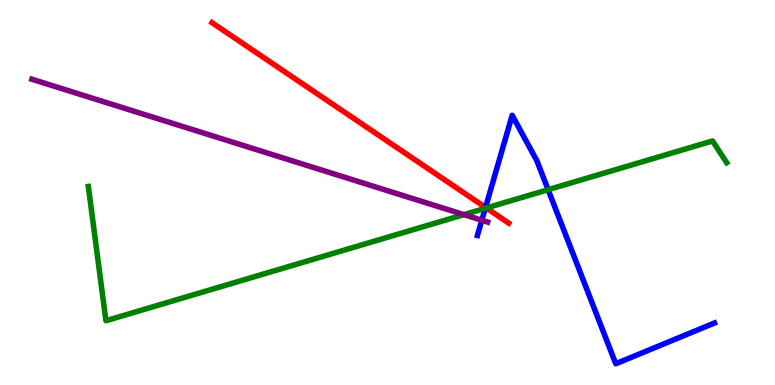[{'lines': ['blue', 'red'], 'intersections': [{'x': 6.26, 'y': 4.61}]}, {'lines': ['green', 'red'], 'intersections': [{'x': 6.28, 'y': 4.6}]}, {'lines': ['purple', 'red'], 'intersections': []}, {'lines': ['blue', 'green'], 'intersections': [{'x': 6.26, 'y': 4.59}, {'x': 7.07, 'y': 5.07}]}, {'lines': ['blue', 'purple'], 'intersections': [{'x': 6.22, 'y': 4.28}]}, {'lines': ['green', 'purple'], 'intersections': [{'x': 5.99, 'y': 4.42}]}]